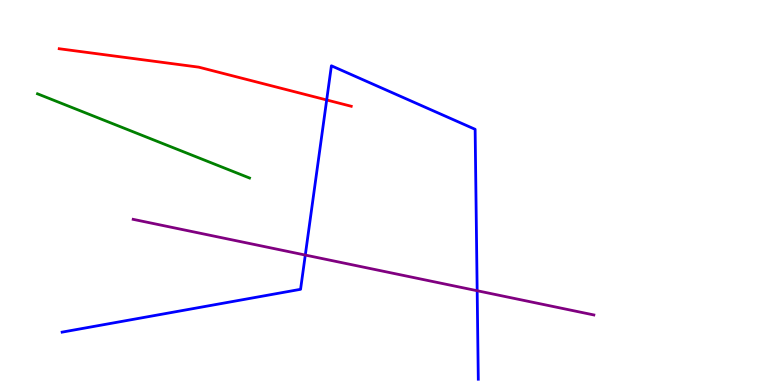[{'lines': ['blue', 'red'], 'intersections': [{'x': 4.22, 'y': 7.4}]}, {'lines': ['green', 'red'], 'intersections': []}, {'lines': ['purple', 'red'], 'intersections': []}, {'lines': ['blue', 'green'], 'intersections': []}, {'lines': ['blue', 'purple'], 'intersections': [{'x': 3.94, 'y': 3.38}, {'x': 6.16, 'y': 2.45}]}, {'lines': ['green', 'purple'], 'intersections': []}]